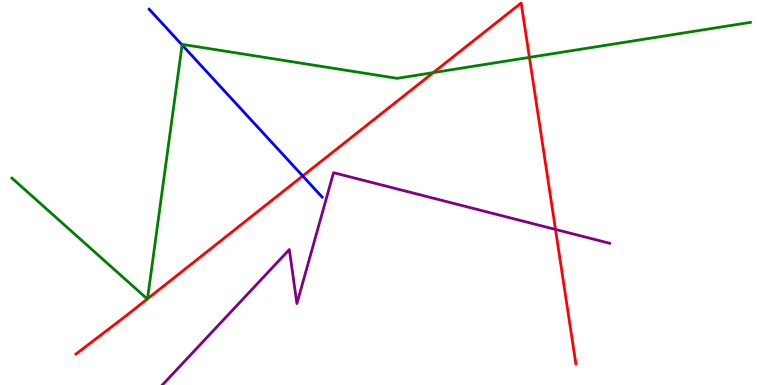[{'lines': ['blue', 'red'], 'intersections': [{'x': 3.91, 'y': 5.43}]}, {'lines': ['green', 'red'], 'intersections': [{'x': 1.9, 'y': 2.23}, {'x': 1.9, 'y': 2.24}, {'x': 5.59, 'y': 8.11}, {'x': 6.83, 'y': 8.51}]}, {'lines': ['purple', 'red'], 'intersections': [{'x': 7.17, 'y': 4.04}]}, {'lines': ['blue', 'green'], 'intersections': [{'x': 2.35, 'y': 8.83}]}, {'lines': ['blue', 'purple'], 'intersections': []}, {'lines': ['green', 'purple'], 'intersections': []}]